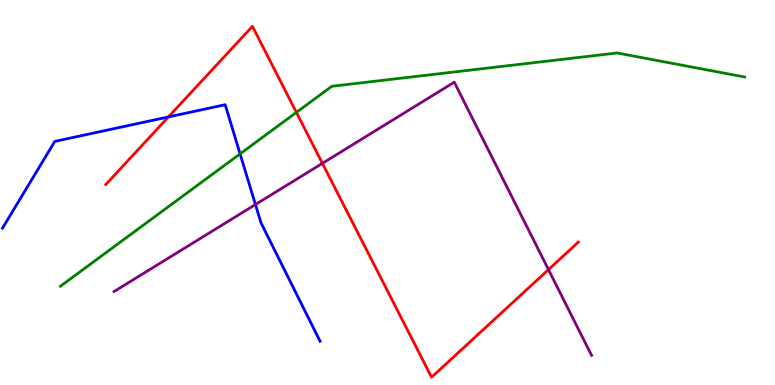[{'lines': ['blue', 'red'], 'intersections': [{'x': 2.17, 'y': 6.96}]}, {'lines': ['green', 'red'], 'intersections': [{'x': 3.82, 'y': 7.08}]}, {'lines': ['purple', 'red'], 'intersections': [{'x': 4.16, 'y': 5.76}, {'x': 7.08, 'y': 3.0}]}, {'lines': ['blue', 'green'], 'intersections': [{'x': 3.1, 'y': 6.0}]}, {'lines': ['blue', 'purple'], 'intersections': [{'x': 3.3, 'y': 4.69}]}, {'lines': ['green', 'purple'], 'intersections': []}]